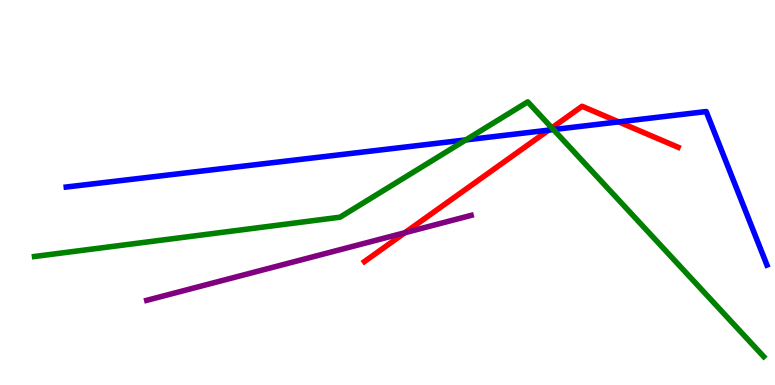[{'lines': ['blue', 'red'], 'intersections': [{'x': 7.08, 'y': 6.62}, {'x': 7.98, 'y': 6.83}]}, {'lines': ['green', 'red'], 'intersections': [{'x': 7.12, 'y': 6.68}]}, {'lines': ['purple', 'red'], 'intersections': [{'x': 5.22, 'y': 3.96}]}, {'lines': ['blue', 'green'], 'intersections': [{'x': 6.01, 'y': 6.37}, {'x': 7.14, 'y': 6.63}]}, {'lines': ['blue', 'purple'], 'intersections': []}, {'lines': ['green', 'purple'], 'intersections': []}]